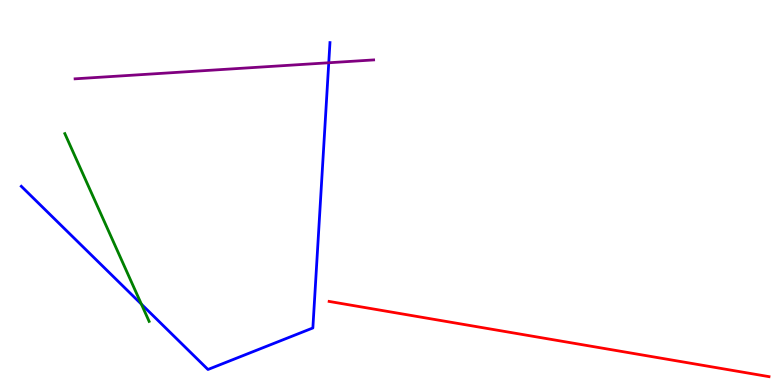[{'lines': ['blue', 'red'], 'intersections': []}, {'lines': ['green', 'red'], 'intersections': []}, {'lines': ['purple', 'red'], 'intersections': []}, {'lines': ['blue', 'green'], 'intersections': [{'x': 1.82, 'y': 2.1}]}, {'lines': ['blue', 'purple'], 'intersections': [{'x': 4.24, 'y': 8.37}]}, {'lines': ['green', 'purple'], 'intersections': []}]